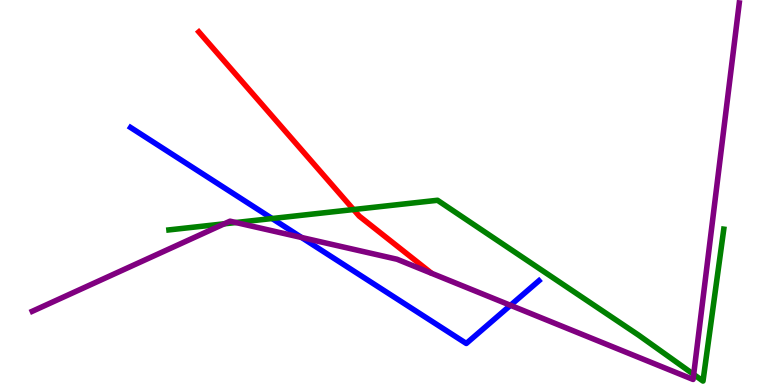[{'lines': ['blue', 'red'], 'intersections': []}, {'lines': ['green', 'red'], 'intersections': [{'x': 4.56, 'y': 4.56}]}, {'lines': ['purple', 'red'], 'intersections': []}, {'lines': ['blue', 'green'], 'intersections': [{'x': 3.51, 'y': 4.32}]}, {'lines': ['blue', 'purple'], 'intersections': [{'x': 3.89, 'y': 3.83}, {'x': 6.59, 'y': 2.07}]}, {'lines': ['green', 'purple'], 'intersections': [{'x': 2.89, 'y': 4.19}, {'x': 3.04, 'y': 4.22}, {'x': 8.95, 'y': 0.275}]}]